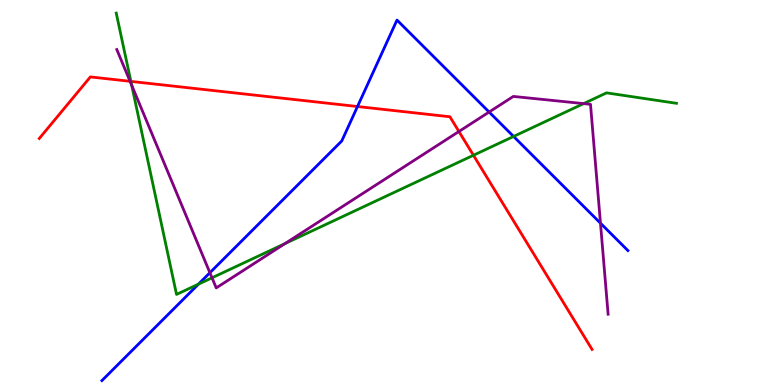[{'lines': ['blue', 'red'], 'intersections': [{'x': 4.61, 'y': 7.23}]}, {'lines': ['green', 'red'], 'intersections': [{'x': 1.69, 'y': 7.89}, {'x': 6.11, 'y': 5.97}]}, {'lines': ['purple', 'red'], 'intersections': [{'x': 1.68, 'y': 7.89}, {'x': 5.92, 'y': 6.58}]}, {'lines': ['blue', 'green'], 'intersections': [{'x': 2.56, 'y': 2.62}, {'x': 6.63, 'y': 6.46}]}, {'lines': ['blue', 'purple'], 'intersections': [{'x': 2.71, 'y': 2.92}, {'x': 6.31, 'y': 7.09}, {'x': 7.75, 'y': 4.2}]}, {'lines': ['green', 'purple'], 'intersections': [{'x': 1.7, 'y': 7.78}, {'x': 2.74, 'y': 2.78}, {'x': 3.68, 'y': 3.67}, {'x': 7.53, 'y': 7.31}]}]